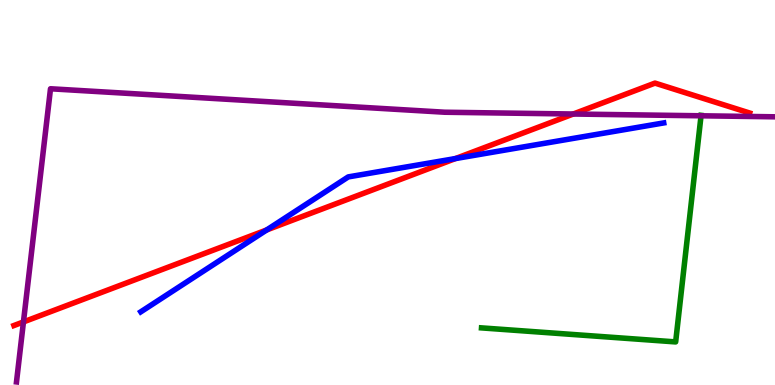[{'lines': ['blue', 'red'], 'intersections': [{'x': 3.44, 'y': 4.03}, {'x': 5.88, 'y': 5.88}]}, {'lines': ['green', 'red'], 'intersections': []}, {'lines': ['purple', 'red'], 'intersections': [{'x': 0.303, 'y': 1.64}, {'x': 7.4, 'y': 7.04}]}, {'lines': ['blue', 'green'], 'intersections': []}, {'lines': ['blue', 'purple'], 'intersections': []}, {'lines': ['green', 'purple'], 'intersections': [{'x': 9.05, 'y': 6.99}]}]